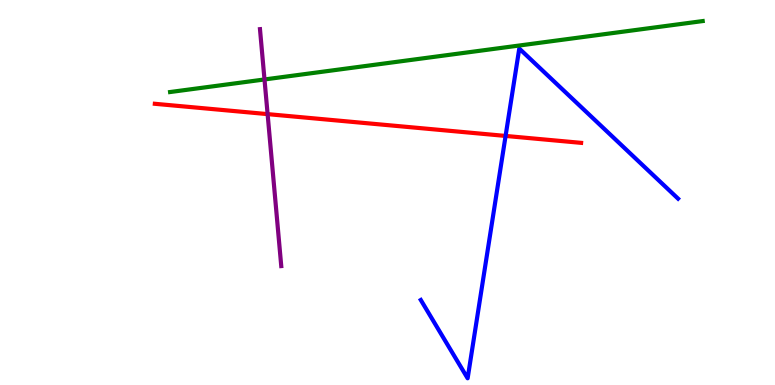[{'lines': ['blue', 'red'], 'intersections': [{'x': 6.52, 'y': 6.47}]}, {'lines': ['green', 'red'], 'intersections': []}, {'lines': ['purple', 'red'], 'intersections': [{'x': 3.45, 'y': 7.04}]}, {'lines': ['blue', 'green'], 'intersections': []}, {'lines': ['blue', 'purple'], 'intersections': []}, {'lines': ['green', 'purple'], 'intersections': [{'x': 3.41, 'y': 7.94}]}]